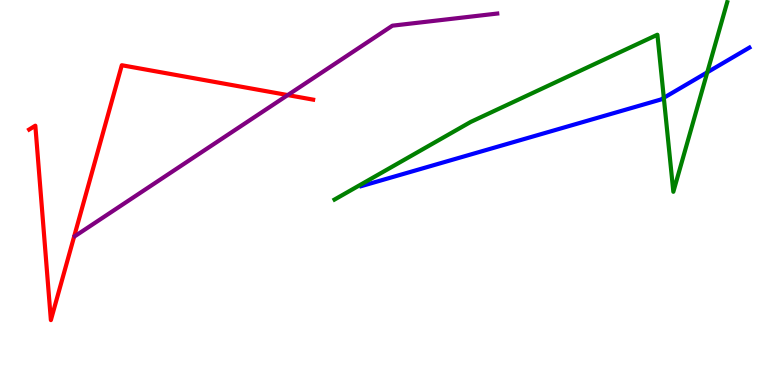[{'lines': ['blue', 'red'], 'intersections': []}, {'lines': ['green', 'red'], 'intersections': []}, {'lines': ['purple', 'red'], 'intersections': [{'x': 3.71, 'y': 7.53}]}, {'lines': ['blue', 'green'], 'intersections': [{'x': 8.57, 'y': 7.46}, {'x': 9.13, 'y': 8.12}]}, {'lines': ['blue', 'purple'], 'intersections': []}, {'lines': ['green', 'purple'], 'intersections': []}]